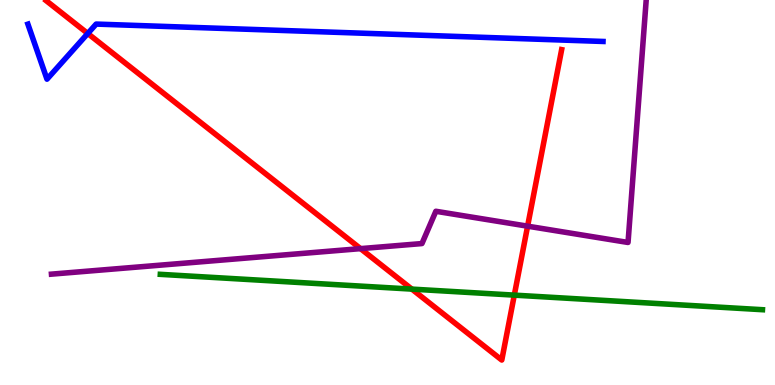[{'lines': ['blue', 'red'], 'intersections': [{'x': 1.13, 'y': 9.13}]}, {'lines': ['green', 'red'], 'intersections': [{'x': 5.31, 'y': 2.49}, {'x': 6.64, 'y': 2.33}]}, {'lines': ['purple', 'red'], 'intersections': [{'x': 4.65, 'y': 3.54}, {'x': 6.81, 'y': 4.13}]}, {'lines': ['blue', 'green'], 'intersections': []}, {'lines': ['blue', 'purple'], 'intersections': []}, {'lines': ['green', 'purple'], 'intersections': []}]